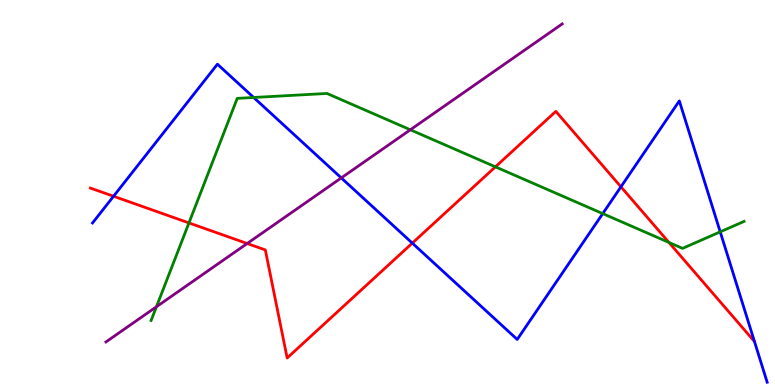[{'lines': ['blue', 'red'], 'intersections': [{'x': 1.47, 'y': 4.9}, {'x': 5.32, 'y': 3.69}, {'x': 8.01, 'y': 5.15}]}, {'lines': ['green', 'red'], 'intersections': [{'x': 2.44, 'y': 4.21}, {'x': 6.39, 'y': 5.67}, {'x': 8.63, 'y': 3.7}]}, {'lines': ['purple', 'red'], 'intersections': [{'x': 3.19, 'y': 3.68}]}, {'lines': ['blue', 'green'], 'intersections': [{'x': 3.27, 'y': 7.47}, {'x': 7.78, 'y': 4.45}, {'x': 9.29, 'y': 3.98}]}, {'lines': ['blue', 'purple'], 'intersections': [{'x': 4.4, 'y': 5.38}]}, {'lines': ['green', 'purple'], 'intersections': [{'x': 2.02, 'y': 2.03}, {'x': 5.29, 'y': 6.63}]}]